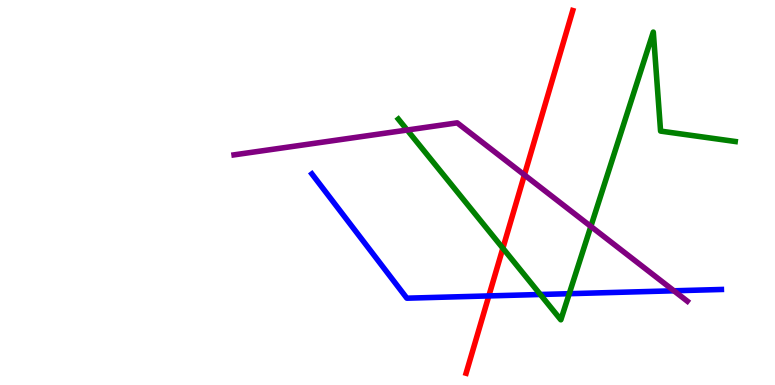[{'lines': ['blue', 'red'], 'intersections': [{'x': 6.31, 'y': 2.31}]}, {'lines': ['green', 'red'], 'intersections': [{'x': 6.49, 'y': 3.55}]}, {'lines': ['purple', 'red'], 'intersections': [{'x': 6.77, 'y': 5.46}]}, {'lines': ['blue', 'green'], 'intersections': [{'x': 6.97, 'y': 2.35}, {'x': 7.34, 'y': 2.37}]}, {'lines': ['blue', 'purple'], 'intersections': [{'x': 8.7, 'y': 2.45}]}, {'lines': ['green', 'purple'], 'intersections': [{'x': 5.25, 'y': 6.62}, {'x': 7.62, 'y': 4.12}]}]